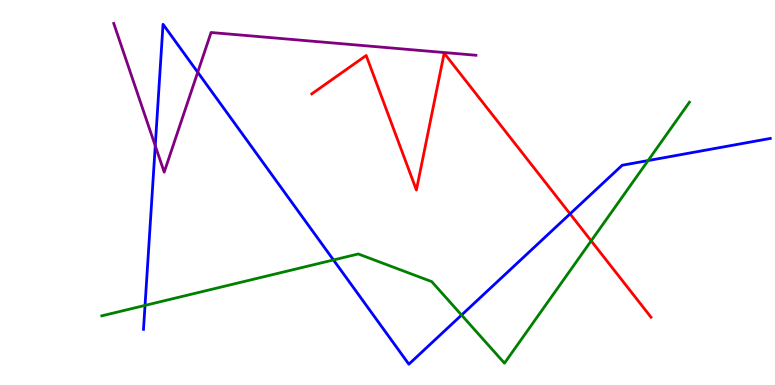[{'lines': ['blue', 'red'], 'intersections': [{'x': 7.36, 'y': 4.44}]}, {'lines': ['green', 'red'], 'intersections': [{'x': 7.63, 'y': 3.74}]}, {'lines': ['purple', 'red'], 'intersections': []}, {'lines': ['blue', 'green'], 'intersections': [{'x': 1.87, 'y': 2.07}, {'x': 4.3, 'y': 3.25}, {'x': 5.96, 'y': 1.82}, {'x': 8.36, 'y': 5.83}]}, {'lines': ['blue', 'purple'], 'intersections': [{'x': 2.0, 'y': 6.21}, {'x': 2.55, 'y': 8.12}]}, {'lines': ['green', 'purple'], 'intersections': []}]